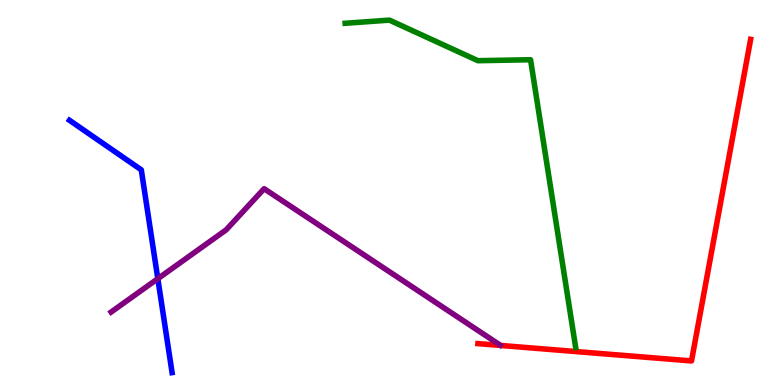[{'lines': ['blue', 'red'], 'intersections': []}, {'lines': ['green', 'red'], 'intersections': []}, {'lines': ['purple', 'red'], 'intersections': []}, {'lines': ['blue', 'green'], 'intersections': []}, {'lines': ['blue', 'purple'], 'intersections': [{'x': 2.04, 'y': 2.76}]}, {'lines': ['green', 'purple'], 'intersections': []}]